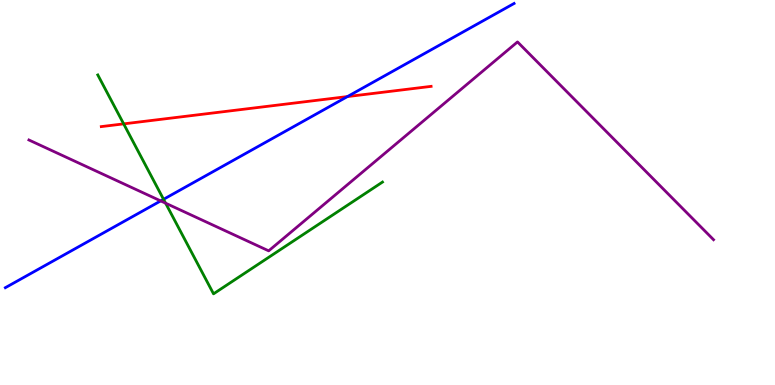[{'lines': ['blue', 'red'], 'intersections': [{'x': 4.48, 'y': 7.49}]}, {'lines': ['green', 'red'], 'intersections': [{'x': 1.6, 'y': 6.78}]}, {'lines': ['purple', 'red'], 'intersections': []}, {'lines': ['blue', 'green'], 'intersections': [{'x': 2.11, 'y': 4.82}]}, {'lines': ['blue', 'purple'], 'intersections': [{'x': 2.07, 'y': 4.78}]}, {'lines': ['green', 'purple'], 'intersections': [{'x': 2.14, 'y': 4.72}]}]